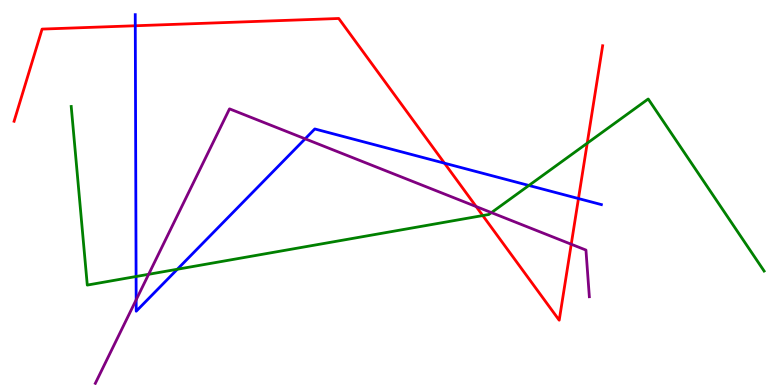[{'lines': ['blue', 'red'], 'intersections': [{'x': 1.75, 'y': 9.33}, {'x': 5.74, 'y': 5.76}, {'x': 7.46, 'y': 4.84}]}, {'lines': ['green', 'red'], 'intersections': [{'x': 6.23, 'y': 4.4}, {'x': 7.58, 'y': 6.28}]}, {'lines': ['purple', 'red'], 'intersections': [{'x': 6.14, 'y': 4.63}, {'x': 7.37, 'y': 3.66}]}, {'lines': ['blue', 'green'], 'intersections': [{'x': 1.76, 'y': 2.82}, {'x': 2.29, 'y': 3.01}, {'x': 6.82, 'y': 5.18}]}, {'lines': ['blue', 'purple'], 'intersections': [{'x': 1.76, 'y': 2.21}, {'x': 3.94, 'y': 6.39}]}, {'lines': ['green', 'purple'], 'intersections': [{'x': 1.92, 'y': 2.88}, {'x': 6.34, 'y': 4.48}]}]